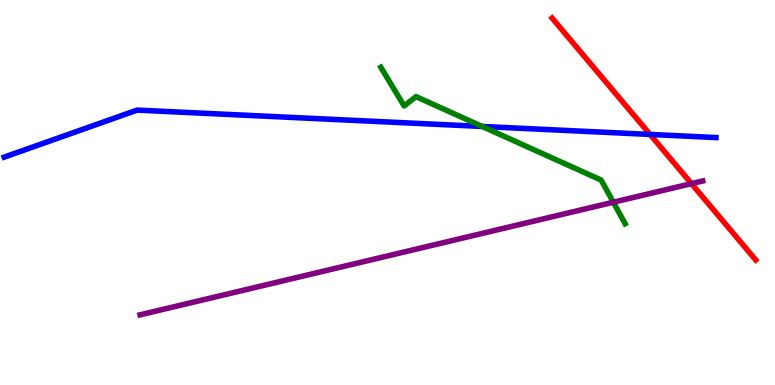[{'lines': ['blue', 'red'], 'intersections': [{'x': 8.39, 'y': 6.51}]}, {'lines': ['green', 'red'], 'intersections': []}, {'lines': ['purple', 'red'], 'intersections': [{'x': 8.92, 'y': 5.23}]}, {'lines': ['blue', 'green'], 'intersections': [{'x': 6.22, 'y': 6.71}]}, {'lines': ['blue', 'purple'], 'intersections': []}, {'lines': ['green', 'purple'], 'intersections': [{'x': 7.91, 'y': 4.75}]}]